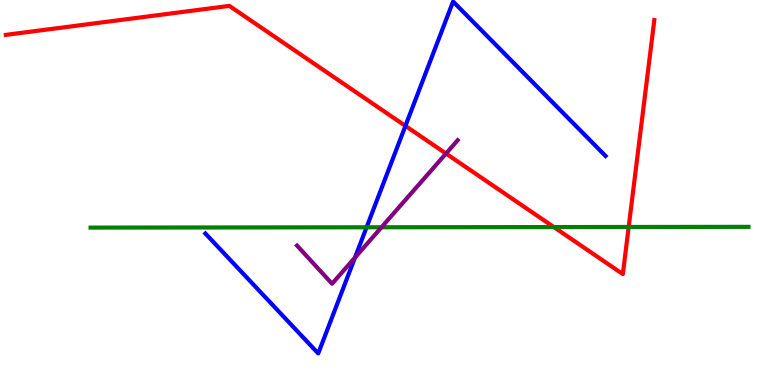[{'lines': ['blue', 'red'], 'intersections': [{'x': 5.23, 'y': 6.73}]}, {'lines': ['green', 'red'], 'intersections': [{'x': 7.15, 'y': 4.1}, {'x': 8.11, 'y': 4.1}]}, {'lines': ['purple', 'red'], 'intersections': [{'x': 5.75, 'y': 6.01}]}, {'lines': ['blue', 'green'], 'intersections': [{'x': 4.73, 'y': 4.1}]}, {'lines': ['blue', 'purple'], 'intersections': [{'x': 4.58, 'y': 3.31}]}, {'lines': ['green', 'purple'], 'intersections': [{'x': 4.92, 'y': 4.1}]}]